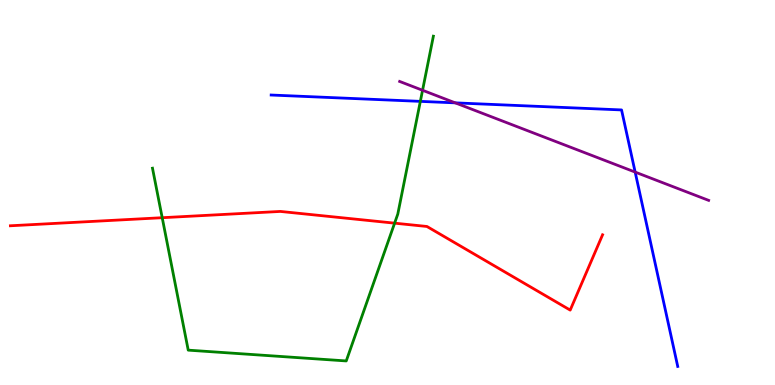[{'lines': ['blue', 'red'], 'intersections': []}, {'lines': ['green', 'red'], 'intersections': [{'x': 2.09, 'y': 4.35}, {'x': 5.09, 'y': 4.2}]}, {'lines': ['purple', 'red'], 'intersections': []}, {'lines': ['blue', 'green'], 'intersections': [{'x': 5.42, 'y': 7.37}]}, {'lines': ['blue', 'purple'], 'intersections': [{'x': 5.87, 'y': 7.33}, {'x': 8.2, 'y': 5.53}]}, {'lines': ['green', 'purple'], 'intersections': [{'x': 5.45, 'y': 7.66}]}]